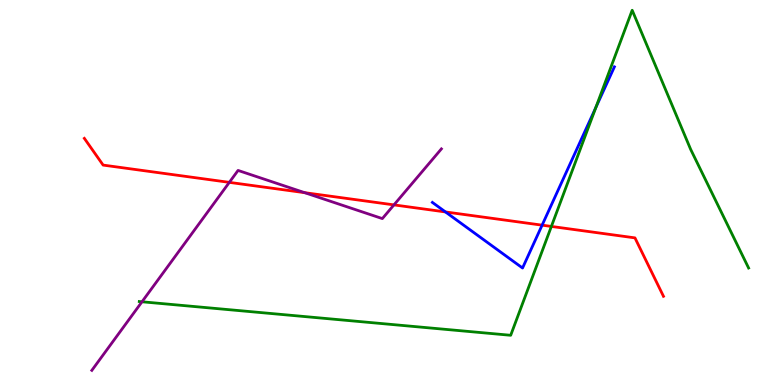[{'lines': ['blue', 'red'], 'intersections': [{'x': 5.75, 'y': 4.5}, {'x': 6.99, 'y': 4.15}]}, {'lines': ['green', 'red'], 'intersections': [{'x': 7.11, 'y': 4.12}]}, {'lines': ['purple', 'red'], 'intersections': [{'x': 2.96, 'y': 5.26}, {'x': 3.93, 'y': 5.0}, {'x': 5.08, 'y': 4.68}]}, {'lines': ['blue', 'green'], 'intersections': [{'x': 7.69, 'y': 7.21}]}, {'lines': ['blue', 'purple'], 'intersections': []}, {'lines': ['green', 'purple'], 'intersections': [{'x': 1.83, 'y': 2.16}]}]